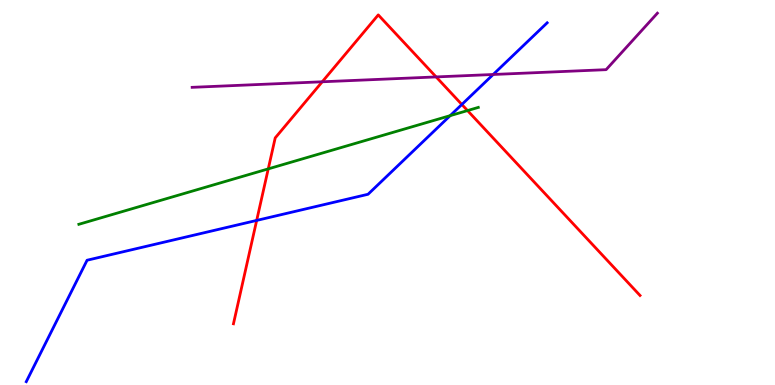[{'lines': ['blue', 'red'], 'intersections': [{'x': 3.31, 'y': 4.27}, {'x': 5.96, 'y': 7.29}]}, {'lines': ['green', 'red'], 'intersections': [{'x': 3.46, 'y': 5.61}, {'x': 6.03, 'y': 7.13}]}, {'lines': ['purple', 'red'], 'intersections': [{'x': 4.16, 'y': 7.88}, {'x': 5.63, 'y': 8.0}]}, {'lines': ['blue', 'green'], 'intersections': [{'x': 5.81, 'y': 7.0}]}, {'lines': ['blue', 'purple'], 'intersections': [{'x': 6.36, 'y': 8.07}]}, {'lines': ['green', 'purple'], 'intersections': []}]